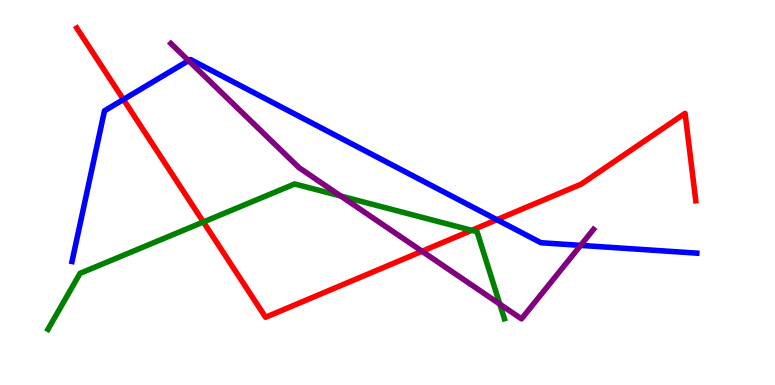[{'lines': ['blue', 'red'], 'intersections': [{'x': 1.59, 'y': 7.42}, {'x': 6.41, 'y': 4.29}]}, {'lines': ['green', 'red'], 'intersections': [{'x': 2.62, 'y': 4.23}, {'x': 6.09, 'y': 4.02}]}, {'lines': ['purple', 'red'], 'intersections': [{'x': 5.45, 'y': 3.47}]}, {'lines': ['blue', 'green'], 'intersections': []}, {'lines': ['blue', 'purple'], 'intersections': [{'x': 2.43, 'y': 8.43}, {'x': 7.49, 'y': 3.63}]}, {'lines': ['green', 'purple'], 'intersections': [{'x': 4.4, 'y': 4.91}, {'x': 6.45, 'y': 2.1}]}]